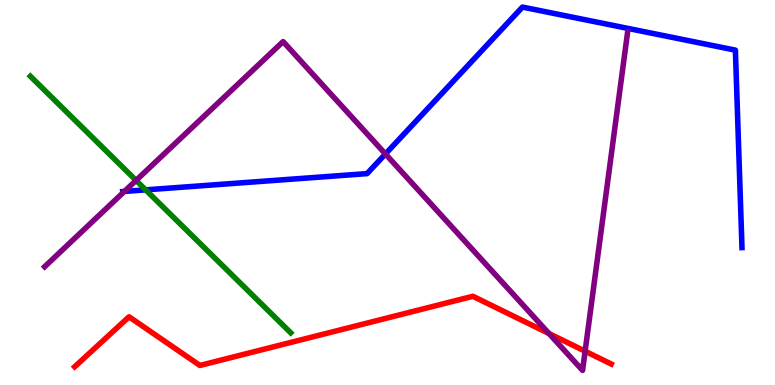[{'lines': ['blue', 'red'], 'intersections': []}, {'lines': ['green', 'red'], 'intersections': []}, {'lines': ['purple', 'red'], 'intersections': [{'x': 7.08, 'y': 1.34}, {'x': 7.55, 'y': 0.878}]}, {'lines': ['blue', 'green'], 'intersections': [{'x': 1.88, 'y': 5.07}]}, {'lines': ['blue', 'purple'], 'intersections': [{'x': 1.61, 'y': 5.03}, {'x': 4.97, 'y': 6.0}]}, {'lines': ['green', 'purple'], 'intersections': [{'x': 1.76, 'y': 5.31}]}]